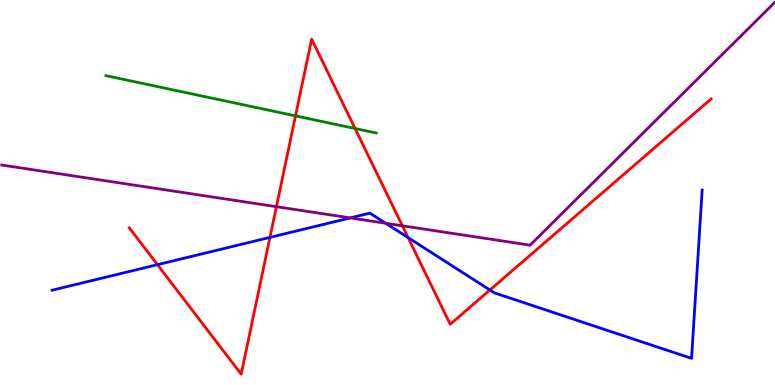[{'lines': ['blue', 'red'], 'intersections': [{'x': 2.03, 'y': 3.13}, {'x': 3.48, 'y': 3.83}, {'x': 5.27, 'y': 3.83}, {'x': 6.32, 'y': 2.47}]}, {'lines': ['green', 'red'], 'intersections': [{'x': 3.81, 'y': 6.99}, {'x': 4.58, 'y': 6.66}]}, {'lines': ['purple', 'red'], 'intersections': [{'x': 3.57, 'y': 4.63}, {'x': 5.19, 'y': 4.14}]}, {'lines': ['blue', 'green'], 'intersections': []}, {'lines': ['blue', 'purple'], 'intersections': [{'x': 4.52, 'y': 4.34}, {'x': 4.98, 'y': 4.2}]}, {'lines': ['green', 'purple'], 'intersections': []}]